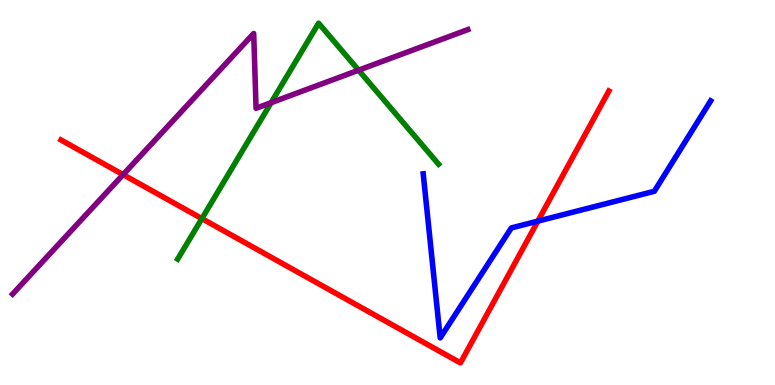[{'lines': ['blue', 'red'], 'intersections': [{'x': 6.94, 'y': 4.26}]}, {'lines': ['green', 'red'], 'intersections': [{'x': 2.61, 'y': 4.32}]}, {'lines': ['purple', 'red'], 'intersections': [{'x': 1.59, 'y': 5.46}]}, {'lines': ['blue', 'green'], 'intersections': []}, {'lines': ['blue', 'purple'], 'intersections': []}, {'lines': ['green', 'purple'], 'intersections': [{'x': 3.5, 'y': 7.33}, {'x': 4.63, 'y': 8.18}]}]